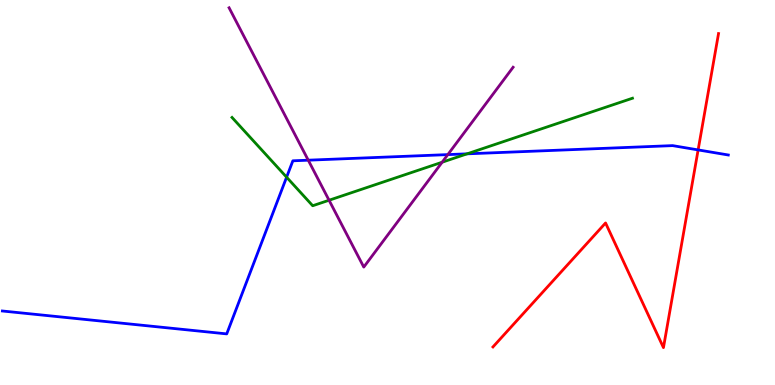[{'lines': ['blue', 'red'], 'intersections': [{'x': 9.01, 'y': 6.11}]}, {'lines': ['green', 'red'], 'intersections': []}, {'lines': ['purple', 'red'], 'intersections': []}, {'lines': ['blue', 'green'], 'intersections': [{'x': 3.7, 'y': 5.4}, {'x': 6.03, 'y': 6.0}]}, {'lines': ['blue', 'purple'], 'intersections': [{'x': 3.98, 'y': 5.84}, {'x': 5.78, 'y': 5.98}]}, {'lines': ['green', 'purple'], 'intersections': [{'x': 4.25, 'y': 4.8}, {'x': 5.7, 'y': 5.79}]}]